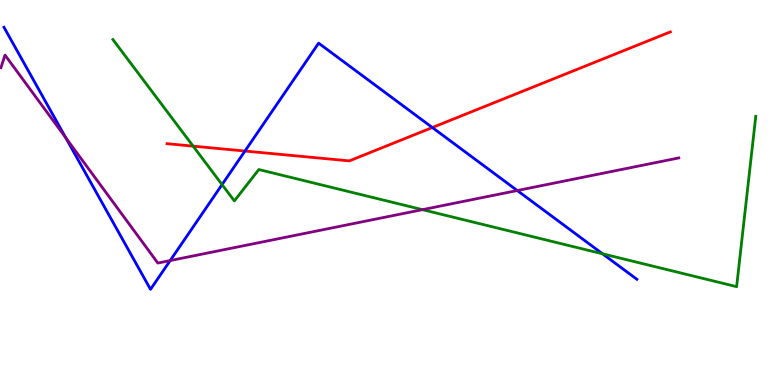[{'lines': ['blue', 'red'], 'intersections': [{'x': 3.16, 'y': 6.08}, {'x': 5.58, 'y': 6.69}]}, {'lines': ['green', 'red'], 'intersections': [{'x': 2.49, 'y': 6.2}]}, {'lines': ['purple', 'red'], 'intersections': []}, {'lines': ['blue', 'green'], 'intersections': [{'x': 2.87, 'y': 5.21}, {'x': 7.77, 'y': 3.41}]}, {'lines': ['blue', 'purple'], 'intersections': [{'x': 0.848, 'y': 6.42}, {'x': 2.2, 'y': 3.23}, {'x': 6.67, 'y': 5.05}]}, {'lines': ['green', 'purple'], 'intersections': [{'x': 5.45, 'y': 4.55}]}]